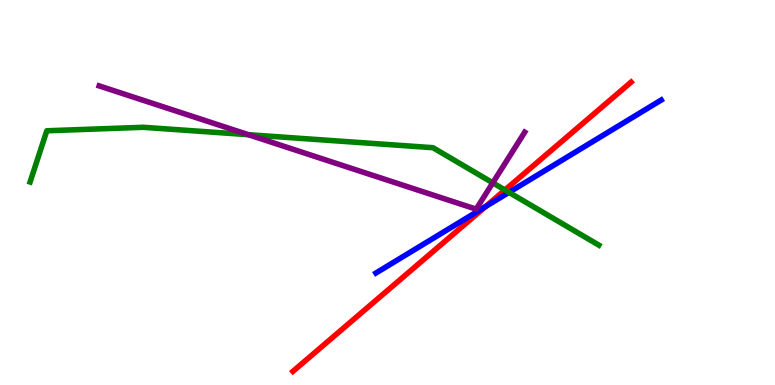[{'lines': ['blue', 'red'], 'intersections': [{'x': 6.27, 'y': 4.64}]}, {'lines': ['green', 'red'], 'intersections': [{'x': 6.52, 'y': 5.07}]}, {'lines': ['purple', 'red'], 'intersections': []}, {'lines': ['blue', 'green'], 'intersections': [{'x': 6.57, 'y': 5.0}]}, {'lines': ['blue', 'purple'], 'intersections': []}, {'lines': ['green', 'purple'], 'intersections': [{'x': 3.21, 'y': 6.5}, {'x': 6.36, 'y': 5.25}]}]